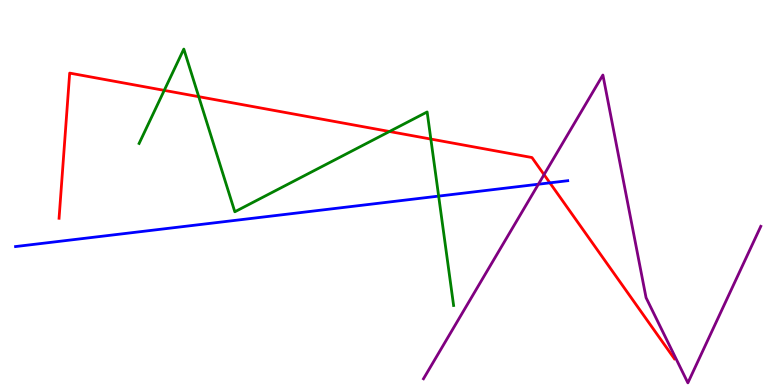[{'lines': ['blue', 'red'], 'intersections': [{'x': 7.1, 'y': 5.25}]}, {'lines': ['green', 'red'], 'intersections': [{'x': 2.12, 'y': 7.65}, {'x': 2.56, 'y': 7.49}, {'x': 5.03, 'y': 6.58}, {'x': 5.56, 'y': 6.39}]}, {'lines': ['purple', 'red'], 'intersections': [{'x': 7.02, 'y': 5.46}]}, {'lines': ['blue', 'green'], 'intersections': [{'x': 5.66, 'y': 4.91}]}, {'lines': ['blue', 'purple'], 'intersections': [{'x': 6.95, 'y': 5.22}]}, {'lines': ['green', 'purple'], 'intersections': []}]